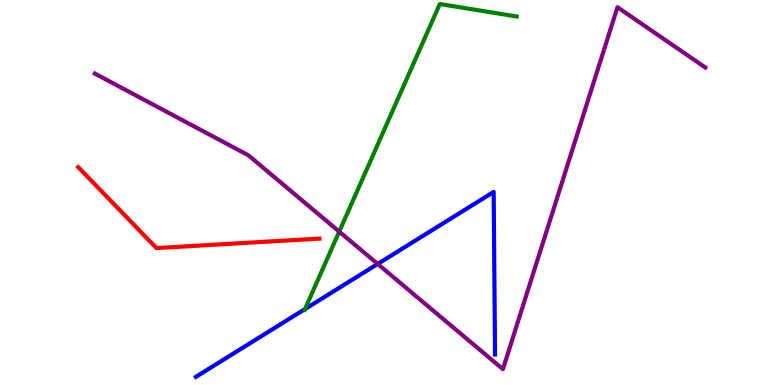[{'lines': ['blue', 'red'], 'intersections': []}, {'lines': ['green', 'red'], 'intersections': []}, {'lines': ['purple', 'red'], 'intersections': []}, {'lines': ['blue', 'green'], 'intersections': [{'x': 3.94, 'y': 1.97}]}, {'lines': ['blue', 'purple'], 'intersections': [{'x': 4.87, 'y': 3.14}]}, {'lines': ['green', 'purple'], 'intersections': [{'x': 4.38, 'y': 3.98}]}]